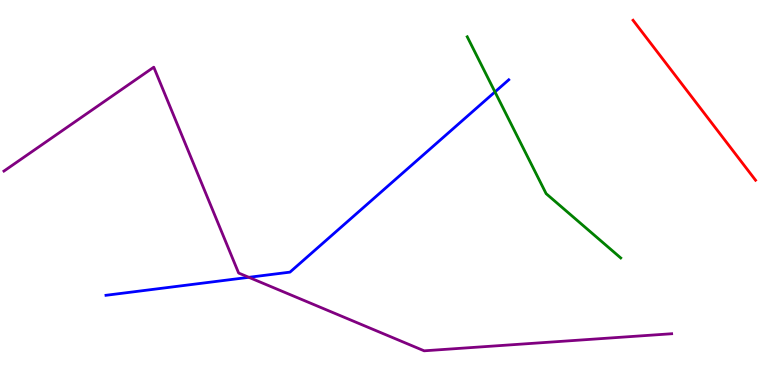[{'lines': ['blue', 'red'], 'intersections': []}, {'lines': ['green', 'red'], 'intersections': []}, {'lines': ['purple', 'red'], 'intersections': []}, {'lines': ['blue', 'green'], 'intersections': [{'x': 6.39, 'y': 7.61}]}, {'lines': ['blue', 'purple'], 'intersections': [{'x': 3.21, 'y': 2.8}]}, {'lines': ['green', 'purple'], 'intersections': []}]